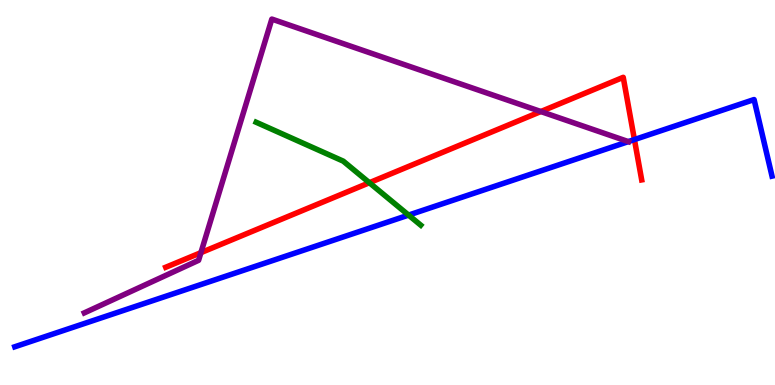[{'lines': ['blue', 'red'], 'intersections': [{'x': 8.19, 'y': 6.37}]}, {'lines': ['green', 'red'], 'intersections': [{'x': 4.77, 'y': 5.25}]}, {'lines': ['purple', 'red'], 'intersections': [{'x': 2.59, 'y': 3.44}, {'x': 6.98, 'y': 7.1}]}, {'lines': ['blue', 'green'], 'intersections': [{'x': 5.27, 'y': 4.41}]}, {'lines': ['blue', 'purple'], 'intersections': [{'x': 8.11, 'y': 6.32}]}, {'lines': ['green', 'purple'], 'intersections': []}]